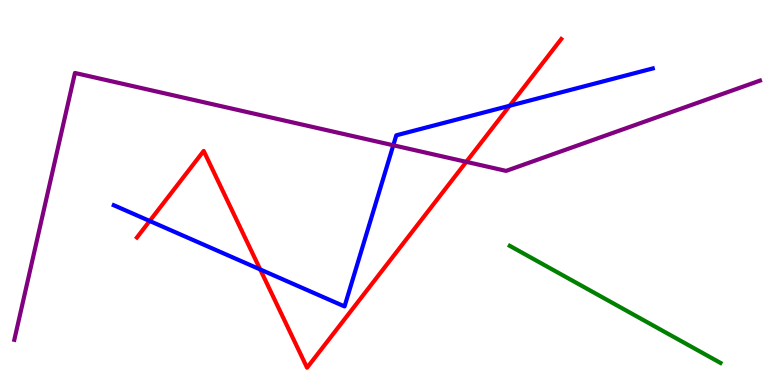[{'lines': ['blue', 'red'], 'intersections': [{'x': 1.93, 'y': 4.26}, {'x': 3.36, 'y': 3.0}, {'x': 6.58, 'y': 7.25}]}, {'lines': ['green', 'red'], 'intersections': []}, {'lines': ['purple', 'red'], 'intersections': [{'x': 6.02, 'y': 5.8}]}, {'lines': ['blue', 'green'], 'intersections': []}, {'lines': ['blue', 'purple'], 'intersections': [{'x': 5.07, 'y': 6.23}]}, {'lines': ['green', 'purple'], 'intersections': []}]